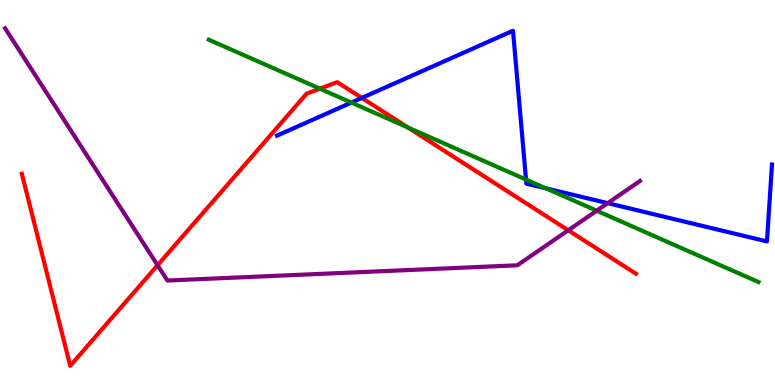[{'lines': ['blue', 'red'], 'intersections': [{'x': 4.67, 'y': 7.46}]}, {'lines': ['green', 'red'], 'intersections': [{'x': 4.13, 'y': 7.7}, {'x': 5.26, 'y': 6.69}]}, {'lines': ['purple', 'red'], 'intersections': [{'x': 2.03, 'y': 3.11}, {'x': 7.33, 'y': 4.02}]}, {'lines': ['blue', 'green'], 'intersections': [{'x': 4.53, 'y': 7.34}, {'x': 6.79, 'y': 5.34}, {'x': 7.04, 'y': 5.11}]}, {'lines': ['blue', 'purple'], 'intersections': [{'x': 7.84, 'y': 4.72}]}, {'lines': ['green', 'purple'], 'intersections': [{'x': 7.7, 'y': 4.53}]}]